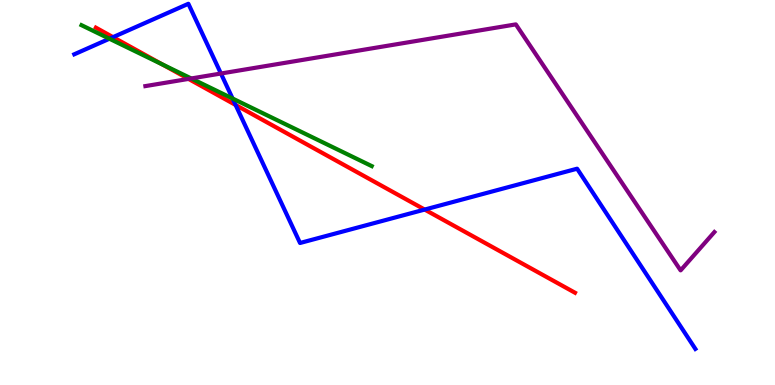[{'lines': ['blue', 'red'], 'intersections': [{'x': 1.46, 'y': 9.04}, {'x': 3.04, 'y': 7.27}, {'x': 5.48, 'y': 4.56}]}, {'lines': ['green', 'red'], 'intersections': [{'x': 2.09, 'y': 8.33}]}, {'lines': ['purple', 'red'], 'intersections': [{'x': 2.43, 'y': 7.95}]}, {'lines': ['blue', 'green'], 'intersections': [{'x': 1.41, 'y': 8.99}, {'x': 3.0, 'y': 7.44}]}, {'lines': ['blue', 'purple'], 'intersections': [{'x': 2.85, 'y': 8.09}]}, {'lines': ['green', 'purple'], 'intersections': [{'x': 2.47, 'y': 7.96}]}]